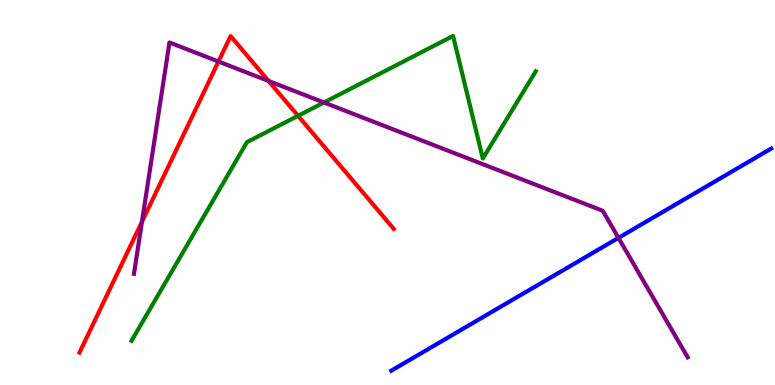[{'lines': ['blue', 'red'], 'intersections': []}, {'lines': ['green', 'red'], 'intersections': [{'x': 3.85, 'y': 6.99}]}, {'lines': ['purple', 'red'], 'intersections': [{'x': 1.83, 'y': 4.24}, {'x': 2.82, 'y': 8.4}, {'x': 3.47, 'y': 7.9}]}, {'lines': ['blue', 'green'], 'intersections': []}, {'lines': ['blue', 'purple'], 'intersections': [{'x': 7.98, 'y': 3.82}]}, {'lines': ['green', 'purple'], 'intersections': [{'x': 4.18, 'y': 7.34}]}]